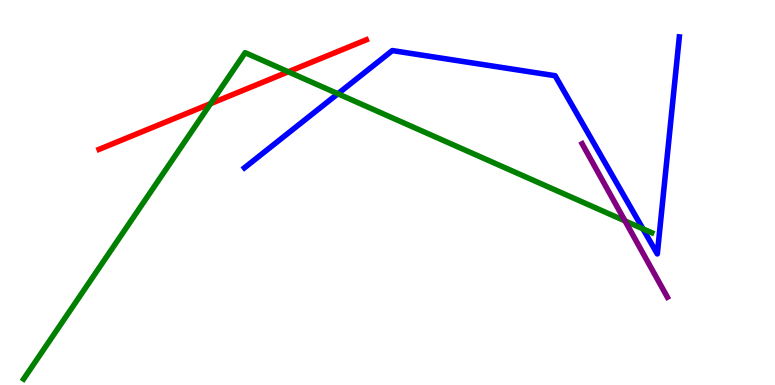[{'lines': ['blue', 'red'], 'intersections': []}, {'lines': ['green', 'red'], 'intersections': [{'x': 2.72, 'y': 7.31}, {'x': 3.72, 'y': 8.14}]}, {'lines': ['purple', 'red'], 'intersections': []}, {'lines': ['blue', 'green'], 'intersections': [{'x': 4.36, 'y': 7.56}, {'x': 8.3, 'y': 4.06}]}, {'lines': ['blue', 'purple'], 'intersections': []}, {'lines': ['green', 'purple'], 'intersections': [{'x': 8.06, 'y': 4.26}]}]